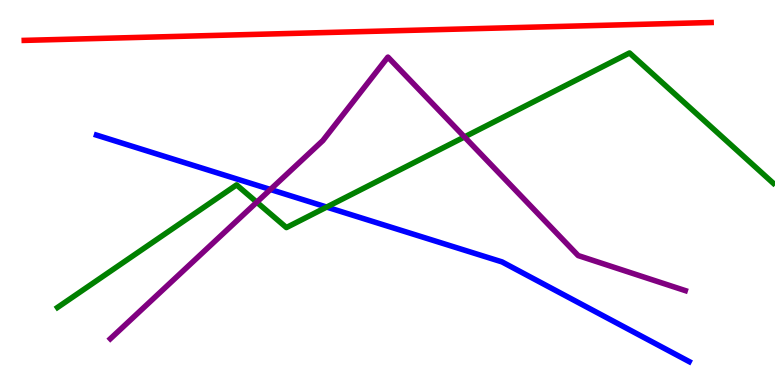[{'lines': ['blue', 'red'], 'intersections': []}, {'lines': ['green', 'red'], 'intersections': []}, {'lines': ['purple', 'red'], 'intersections': []}, {'lines': ['blue', 'green'], 'intersections': [{'x': 4.21, 'y': 4.62}]}, {'lines': ['blue', 'purple'], 'intersections': [{'x': 3.49, 'y': 5.08}]}, {'lines': ['green', 'purple'], 'intersections': [{'x': 3.31, 'y': 4.75}, {'x': 5.99, 'y': 6.44}]}]